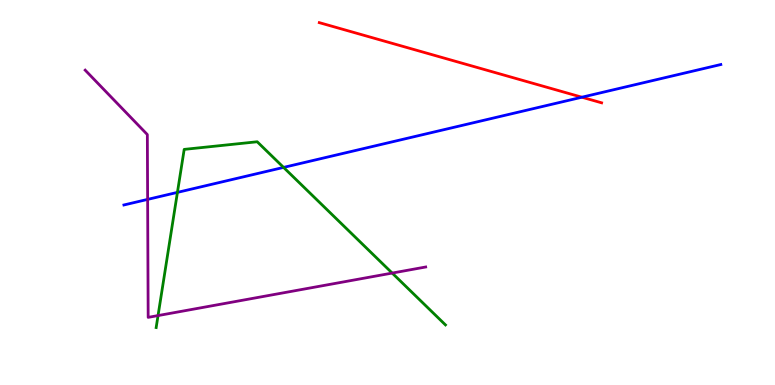[{'lines': ['blue', 'red'], 'intersections': [{'x': 7.51, 'y': 7.47}]}, {'lines': ['green', 'red'], 'intersections': []}, {'lines': ['purple', 'red'], 'intersections': []}, {'lines': ['blue', 'green'], 'intersections': [{'x': 2.29, 'y': 5.0}, {'x': 3.66, 'y': 5.65}]}, {'lines': ['blue', 'purple'], 'intersections': [{'x': 1.9, 'y': 4.82}]}, {'lines': ['green', 'purple'], 'intersections': [{'x': 2.04, 'y': 1.8}, {'x': 5.06, 'y': 2.91}]}]